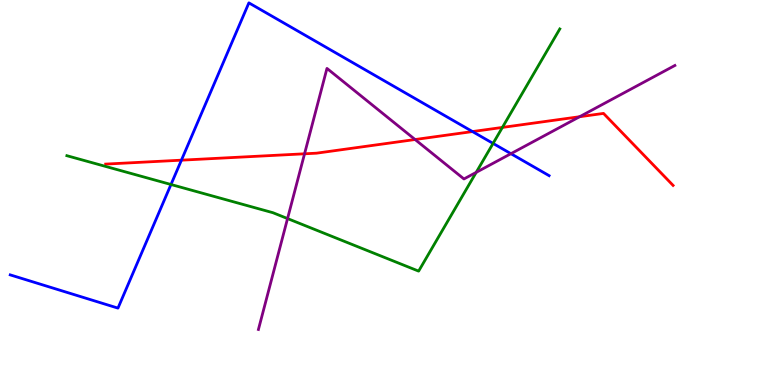[{'lines': ['blue', 'red'], 'intersections': [{'x': 2.34, 'y': 5.84}, {'x': 6.1, 'y': 6.58}]}, {'lines': ['green', 'red'], 'intersections': [{'x': 6.48, 'y': 6.69}]}, {'lines': ['purple', 'red'], 'intersections': [{'x': 3.93, 'y': 6.01}, {'x': 5.36, 'y': 6.38}, {'x': 7.48, 'y': 6.97}]}, {'lines': ['blue', 'green'], 'intersections': [{'x': 2.21, 'y': 5.21}, {'x': 6.36, 'y': 6.27}]}, {'lines': ['blue', 'purple'], 'intersections': [{'x': 6.59, 'y': 6.01}]}, {'lines': ['green', 'purple'], 'intersections': [{'x': 3.71, 'y': 4.32}, {'x': 6.14, 'y': 5.52}]}]